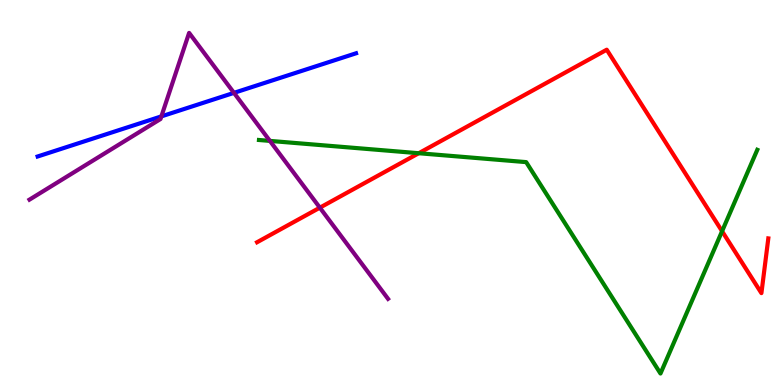[{'lines': ['blue', 'red'], 'intersections': []}, {'lines': ['green', 'red'], 'intersections': [{'x': 5.4, 'y': 6.02}, {'x': 9.32, 'y': 3.99}]}, {'lines': ['purple', 'red'], 'intersections': [{'x': 4.13, 'y': 4.61}]}, {'lines': ['blue', 'green'], 'intersections': []}, {'lines': ['blue', 'purple'], 'intersections': [{'x': 2.08, 'y': 6.98}, {'x': 3.02, 'y': 7.59}]}, {'lines': ['green', 'purple'], 'intersections': [{'x': 3.48, 'y': 6.34}]}]